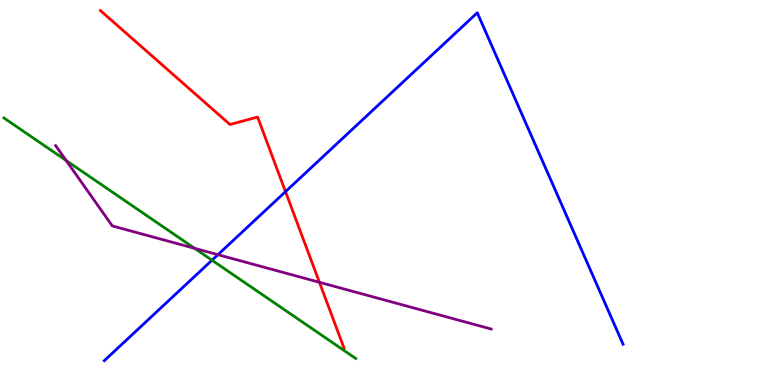[{'lines': ['blue', 'red'], 'intersections': [{'x': 3.68, 'y': 5.02}]}, {'lines': ['green', 'red'], 'intersections': []}, {'lines': ['purple', 'red'], 'intersections': [{'x': 4.12, 'y': 2.67}]}, {'lines': ['blue', 'green'], 'intersections': [{'x': 2.74, 'y': 3.24}]}, {'lines': ['blue', 'purple'], 'intersections': [{'x': 2.81, 'y': 3.39}]}, {'lines': ['green', 'purple'], 'intersections': [{'x': 0.854, 'y': 5.83}, {'x': 2.51, 'y': 3.55}]}]